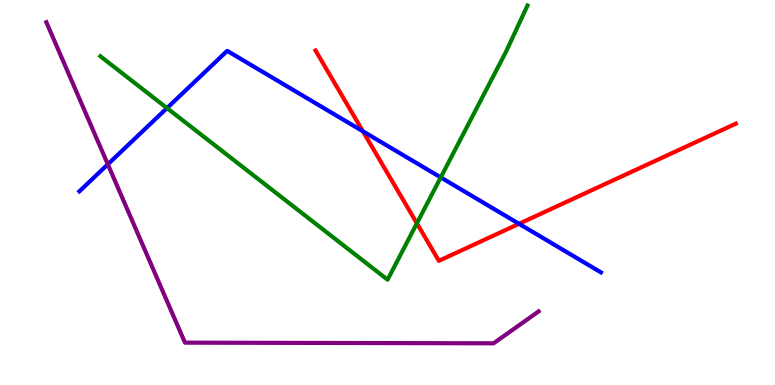[{'lines': ['blue', 'red'], 'intersections': [{'x': 4.68, 'y': 6.59}, {'x': 6.7, 'y': 4.19}]}, {'lines': ['green', 'red'], 'intersections': [{'x': 5.38, 'y': 4.2}]}, {'lines': ['purple', 'red'], 'intersections': []}, {'lines': ['blue', 'green'], 'intersections': [{'x': 2.15, 'y': 7.19}, {'x': 5.69, 'y': 5.39}]}, {'lines': ['blue', 'purple'], 'intersections': [{'x': 1.39, 'y': 5.73}]}, {'lines': ['green', 'purple'], 'intersections': []}]